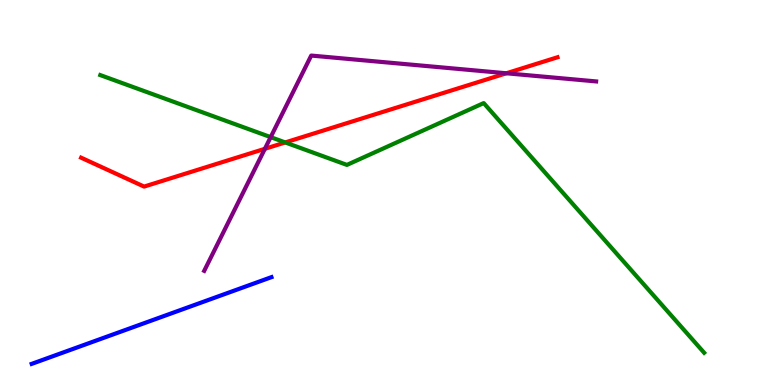[{'lines': ['blue', 'red'], 'intersections': []}, {'lines': ['green', 'red'], 'intersections': [{'x': 3.68, 'y': 6.3}]}, {'lines': ['purple', 'red'], 'intersections': [{'x': 3.42, 'y': 6.13}, {'x': 6.53, 'y': 8.1}]}, {'lines': ['blue', 'green'], 'intersections': []}, {'lines': ['blue', 'purple'], 'intersections': []}, {'lines': ['green', 'purple'], 'intersections': [{'x': 3.49, 'y': 6.44}]}]